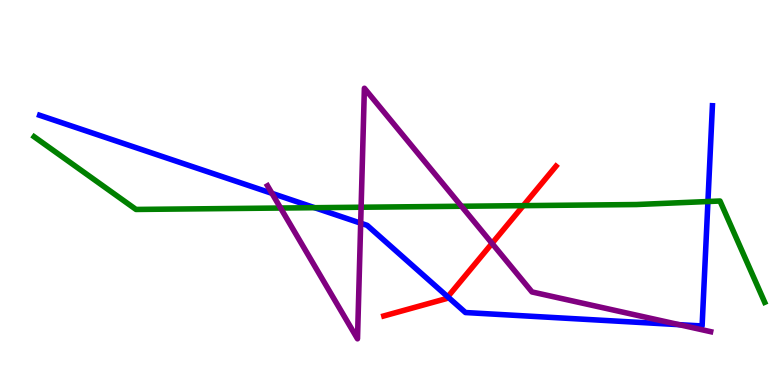[{'lines': ['blue', 'red'], 'intersections': [{'x': 5.78, 'y': 2.29}]}, {'lines': ['green', 'red'], 'intersections': [{'x': 6.75, 'y': 4.66}]}, {'lines': ['purple', 'red'], 'intersections': [{'x': 6.35, 'y': 3.68}]}, {'lines': ['blue', 'green'], 'intersections': [{'x': 4.06, 'y': 4.61}, {'x': 9.13, 'y': 4.77}]}, {'lines': ['blue', 'purple'], 'intersections': [{'x': 3.51, 'y': 4.98}, {'x': 4.65, 'y': 4.2}, {'x': 8.76, 'y': 1.57}]}, {'lines': ['green', 'purple'], 'intersections': [{'x': 3.62, 'y': 4.6}, {'x': 4.66, 'y': 4.62}, {'x': 5.95, 'y': 4.64}]}]